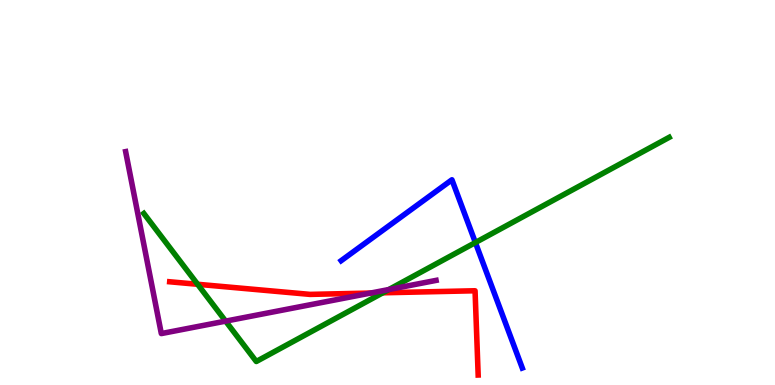[{'lines': ['blue', 'red'], 'intersections': []}, {'lines': ['green', 'red'], 'intersections': [{'x': 2.55, 'y': 2.62}, {'x': 4.94, 'y': 2.39}]}, {'lines': ['purple', 'red'], 'intersections': [{'x': 4.78, 'y': 2.39}]}, {'lines': ['blue', 'green'], 'intersections': [{'x': 6.13, 'y': 3.7}]}, {'lines': ['blue', 'purple'], 'intersections': []}, {'lines': ['green', 'purple'], 'intersections': [{'x': 2.91, 'y': 1.66}, {'x': 5.02, 'y': 2.48}]}]